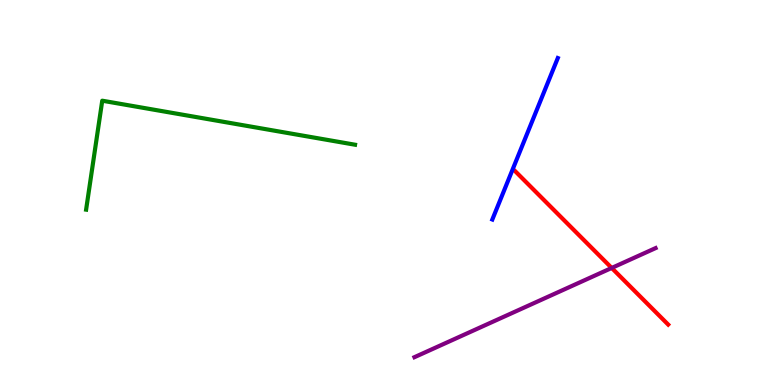[{'lines': ['blue', 'red'], 'intersections': []}, {'lines': ['green', 'red'], 'intersections': []}, {'lines': ['purple', 'red'], 'intersections': [{'x': 7.89, 'y': 3.04}]}, {'lines': ['blue', 'green'], 'intersections': []}, {'lines': ['blue', 'purple'], 'intersections': []}, {'lines': ['green', 'purple'], 'intersections': []}]